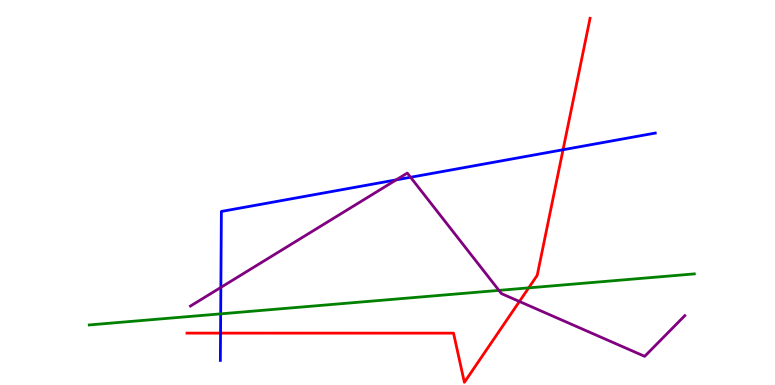[{'lines': ['blue', 'red'], 'intersections': [{'x': 2.85, 'y': 1.35}, {'x': 7.27, 'y': 6.11}]}, {'lines': ['green', 'red'], 'intersections': [{'x': 6.82, 'y': 2.52}]}, {'lines': ['purple', 'red'], 'intersections': [{'x': 6.7, 'y': 2.17}]}, {'lines': ['blue', 'green'], 'intersections': [{'x': 2.85, 'y': 1.85}]}, {'lines': ['blue', 'purple'], 'intersections': [{'x': 2.85, 'y': 2.53}, {'x': 5.11, 'y': 5.33}, {'x': 5.3, 'y': 5.4}]}, {'lines': ['green', 'purple'], 'intersections': [{'x': 6.44, 'y': 2.46}]}]